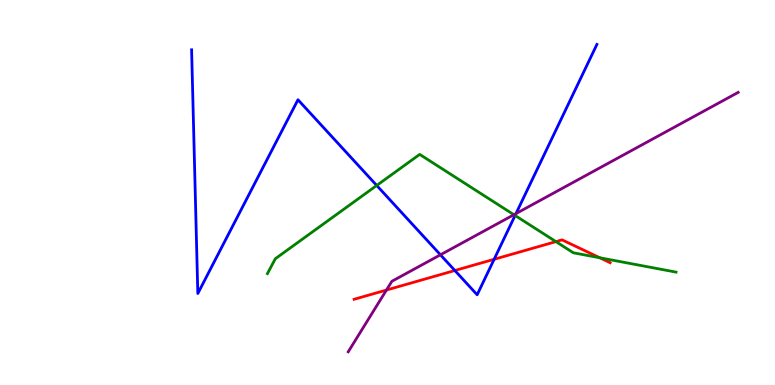[{'lines': ['blue', 'red'], 'intersections': [{'x': 5.87, 'y': 2.97}, {'x': 6.38, 'y': 3.27}]}, {'lines': ['green', 'red'], 'intersections': [{'x': 7.17, 'y': 3.72}, {'x': 7.74, 'y': 3.3}]}, {'lines': ['purple', 'red'], 'intersections': [{'x': 4.99, 'y': 2.47}]}, {'lines': ['blue', 'green'], 'intersections': [{'x': 4.86, 'y': 5.18}, {'x': 6.65, 'y': 4.4}]}, {'lines': ['blue', 'purple'], 'intersections': [{'x': 5.68, 'y': 3.38}, {'x': 6.66, 'y': 4.45}]}, {'lines': ['green', 'purple'], 'intersections': [{'x': 6.63, 'y': 4.42}]}]